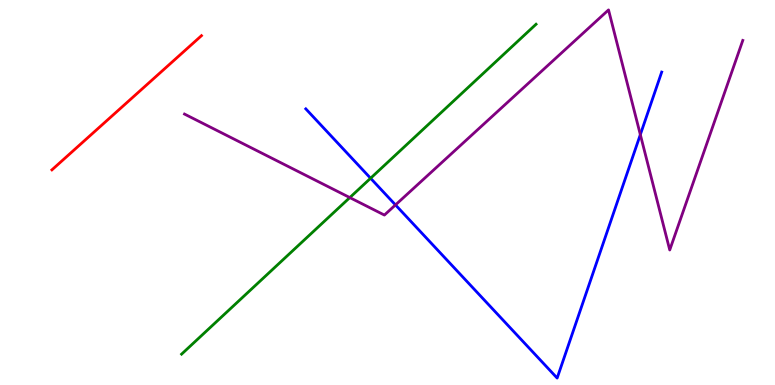[{'lines': ['blue', 'red'], 'intersections': []}, {'lines': ['green', 'red'], 'intersections': []}, {'lines': ['purple', 'red'], 'intersections': []}, {'lines': ['blue', 'green'], 'intersections': [{'x': 4.78, 'y': 5.37}]}, {'lines': ['blue', 'purple'], 'intersections': [{'x': 5.1, 'y': 4.68}, {'x': 8.26, 'y': 6.5}]}, {'lines': ['green', 'purple'], 'intersections': [{'x': 4.51, 'y': 4.87}]}]